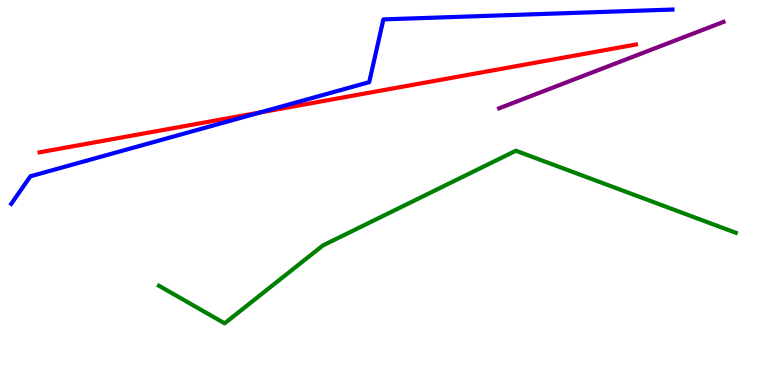[{'lines': ['blue', 'red'], 'intersections': [{'x': 3.36, 'y': 7.08}]}, {'lines': ['green', 'red'], 'intersections': []}, {'lines': ['purple', 'red'], 'intersections': []}, {'lines': ['blue', 'green'], 'intersections': []}, {'lines': ['blue', 'purple'], 'intersections': []}, {'lines': ['green', 'purple'], 'intersections': []}]